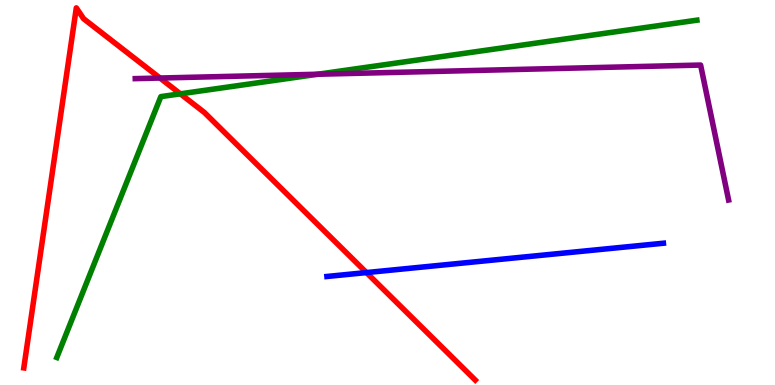[{'lines': ['blue', 'red'], 'intersections': [{'x': 4.73, 'y': 2.92}]}, {'lines': ['green', 'red'], 'intersections': [{'x': 2.33, 'y': 7.56}]}, {'lines': ['purple', 'red'], 'intersections': [{'x': 2.06, 'y': 7.97}]}, {'lines': ['blue', 'green'], 'intersections': []}, {'lines': ['blue', 'purple'], 'intersections': []}, {'lines': ['green', 'purple'], 'intersections': [{'x': 4.1, 'y': 8.07}]}]